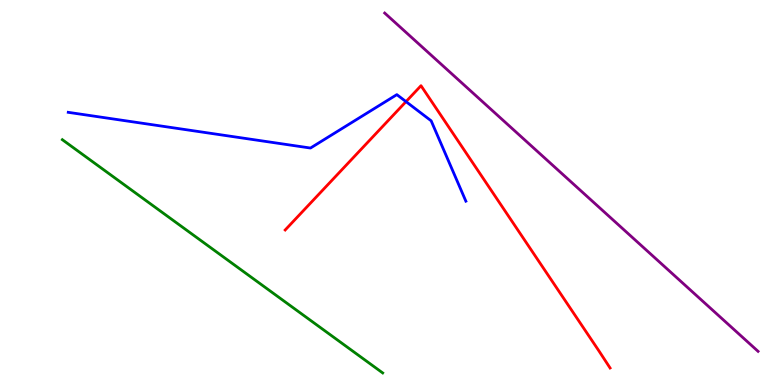[{'lines': ['blue', 'red'], 'intersections': [{'x': 5.24, 'y': 7.36}]}, {'lines': ['green', 'red'], 'intersections': []}, {'lines': ['purple', 'red'], 'intersections': []}, {'lines': ['blue', 'green'], 'intersections': []}, {'lines': ['blue', 'purple'], 'intersections': []}, {'lines': ['green', 'purple'], 'intersections': []}]